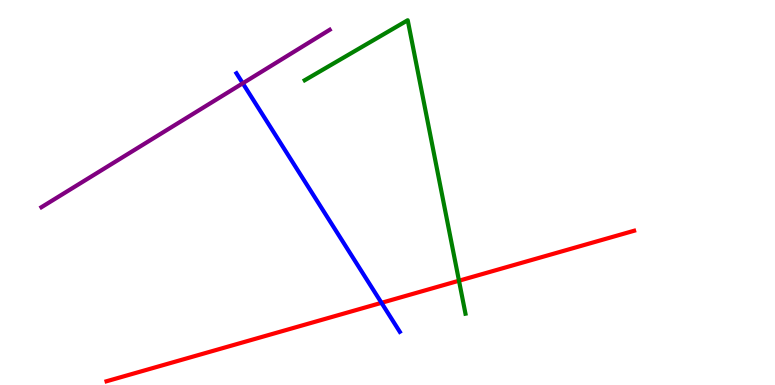[{'lines': ['blue', 'red'], 'intersections': [{'x': 4.92, 'y': 2.13}]}, {'lines': ['green', 'red'], 'intersections': [{'x': 5.92, 'y': 2.71}]}, {'lines': ['purple', 'red'], 'intersections': []}, {'lines': ['blue', 'green'], 'intersections': []}, {'lines': ['blue', 'purple'], 'intersections': [{'x': 3.13, 'y': 7.84}]}, {'lines': ['green', 'purple'], 'intersections': []}]